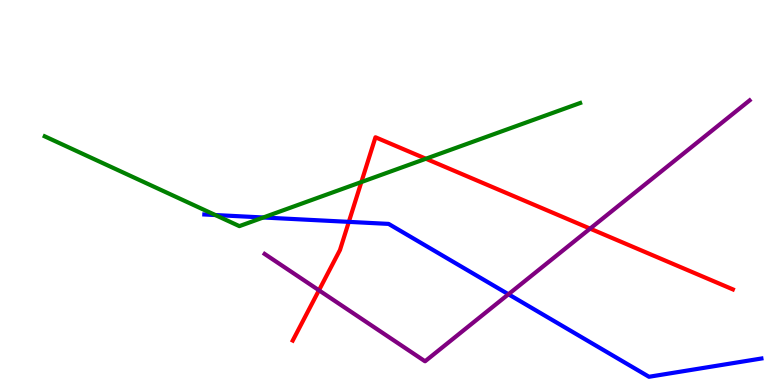[{'lines': ['blue', 'red'], 'intersections': [{'x': 4.5, 'y': 4.24}]}, {'lines': ['green', 'red'], 'intersections': [{'x': 4.66, 'y': 5.27}, {'x': 5.5, 'y': 5.88}]}, {'lines': ['purple', 'red'], 'intersections': [{'x': 4.12, 'y': 2.46}, {'x': 7.61, 'y': 4.06}]}, {'lines': ['blue', 'green'], 'intersections': [{'x': 2.78, 'y': 4.41}, {'x': 3.4, 'y': 4.35}]}, {'lines': ['blue', 'purple'], 'intersections': [{'x': 6.56, 'y': 2.36}]}, {'lines': ['green', 'purple'], 'intersections': []}]